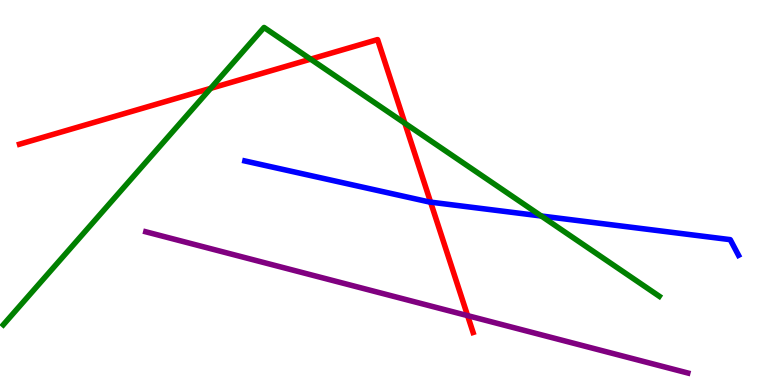[{'lines': ['blue', 'red'], 'intersections': [{'x': 5.56, 'y': 4.75}]}, {'lines': ['green', 'red'], 'intersections': [{'x': 2.72, 'y': 7.71}, {'x': 4.01, 'y': 8.46}, {'x': 5.22, 'y': 6.8}]}, {'lines': ['purple', 'red'], 'intersections': [{'x': 6.03, 'y': 1.8}]}, {'lines': ['blue', 'green'], 'intersections': [{'x': 6.98, 'y': 4.39}]}, {'lines': ['blue', 'purple'], 'intersections': []}, {'lines': ['green', 'purple'], 'intersections': []}]